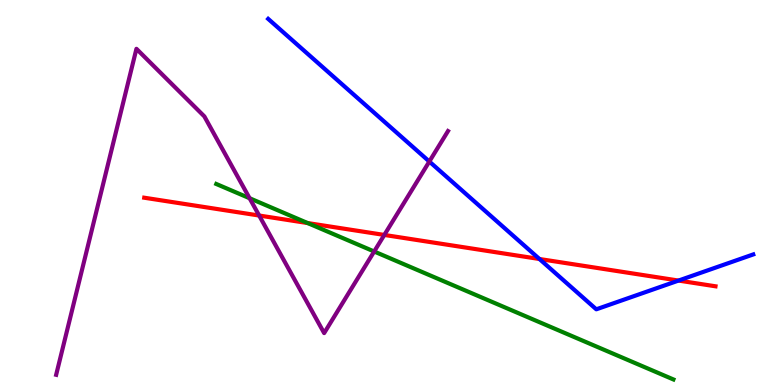[{'lines': ['blue', 'red'], 'intersections': [{'x': 6.96, 'y': 3.27}, {'x': 8.76, 'y': 2.71}]}, {'lines': ['green', 'red'], 'intersections': [{'x': 3.97, 'y': 4.21}]}, {'lines': ['purple', 'red'], 'intersections': [{'x': 3.34, 'y': 4.4}, {'x': 4.96, 'y': 3.9}]}, {'lines': ['blue', 'green'], 'intersections': []}, {'lines': ['blue', 'purple'], 'intersections': [{'x': 5.54, 'y': 5.8}]}, {'lines': ['green', 'purple'], 'intersections': [{'x': 3.22, 'y': 4.85}, {'x': 4.83, 'y': 3.47}]}]